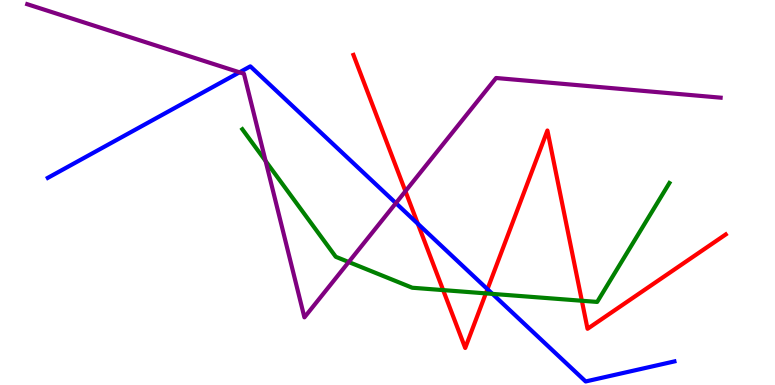[{'lines': ['blue', 'red'], 'intersections': [{'x': 5.39, 'y': 4.19}, {'x': 6.29, 'y': 2.49}]}, {'lines': ['green', 'red'], 'intersections': [{'x': 5.72, 'y': 2.46}, {'x': 6.27, 'y': 2.38}, {'x': 7.51, 'y': 2.19}]}, {'lines': ['purple', 'red'], 'intersections': [{'x': 5.23, 'y': 5.03}]}, {'lines': ['blue', 'green'], 'intersections': [{'x': 6.35, 'y': 2.37}]}, {'lines': ['blue', 'purple'], 'intersections': [{'x': 3.09, 'y': 8.12}, {'x': 5.11, 'y': 4.72}]}, {'lines': ['green', 'purple'], 'intersections': [{'x': 3.43, 'y': 5.82}, {'x': 4.5, 'y': 3.19}]}]